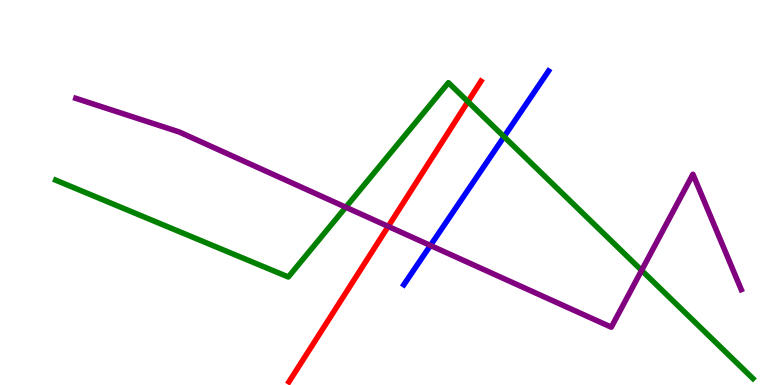[{'lines': ['blue', 'red'], 'intersections': []}, {'lines': ['green', 'red'], 'intersections': [{'x': 6.04, 'y': 7.36}]}, {'lines': ['purple', 'red'], 'intersections': [{'x': 5.01, 'y': 4.12}]}, {'lines': ['blue', 'green'], 'intersections': [{'x': 6.5, 'y': 6.45}]}, {'lines': ['blue', 'purple'], 'intersections': [{'x': 5.55, 'y': 3.62}]}, {'lines': ['green', 'purple'], 'intersections': [{'x': 4.46, 'y': 4.62}, {'x': 8.28, 'y': 2.98}]}]